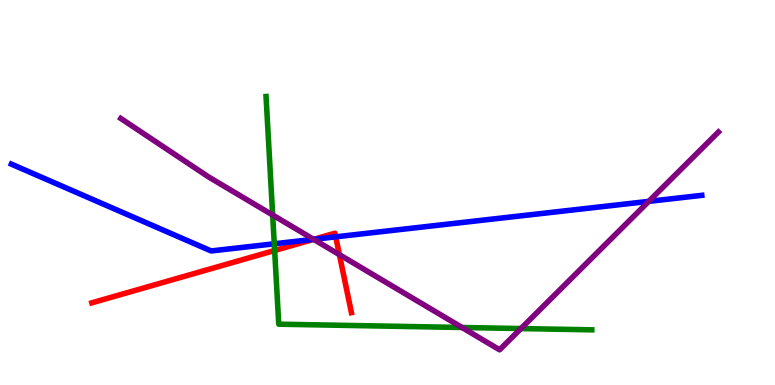[{'lines': ['blue', 'red'], 'intersections': [{'x': 4.05, 'y': 3.78}, {'x': 4.33, 'y': 3.85}]}, {'lines': ['green', 'red'], 'intersections': [{'x': 3.54, 'y': 3.49}]}, {'lines': ['purple', 'red'], 'intersections': [{'x': 4.05, 'y': 3.78}, {'x': 4.38, 'y': 3.39}]}, {'lines': ['blue', 'green'], 'intersections': [{'x': 3.54, 'y': 3.67}]}, {'lines': ['blue', 'purple'], 'intersections': [{'x': 4.05, 'y': 3.78}, {'x': 8.37, 'y': 4.77}]}, {'lines': ['green', 'purple'], 'intersections': [{'x': 3.52, 'y': 4.42}, {'x': 5.96, 'y': 1.49}, {'x': 6.72, 'y': 1.47}]}]